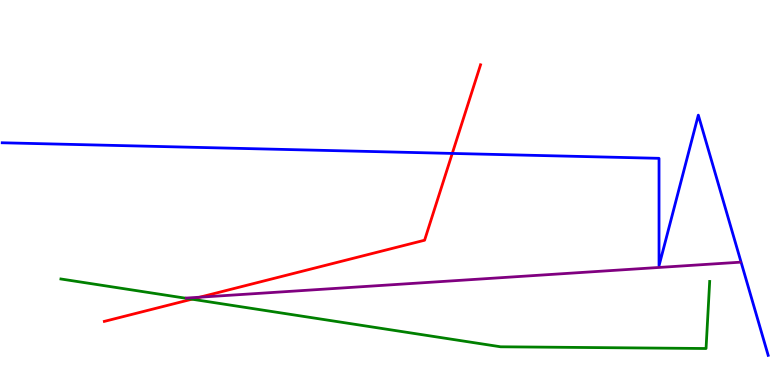[{'lines': ['blue', 'red'], 'intersections': [{'x': 5.84, 'y': 6.01}]}, {'lines': ['green', 'red'], 'intersections': [{'x': 2.48, 'y': 2.23}]}, {'lines': ['purple', 'red'], 'intersections': [{'x': 2.58, 'y': 2.28}]}, {'lines': ['blue', 'green'], 'intersections': []}, {'lines': ['blue', 'purple'], 'intersections': []}, {'lines': ['green', 'purple'], 'intersections': []}]